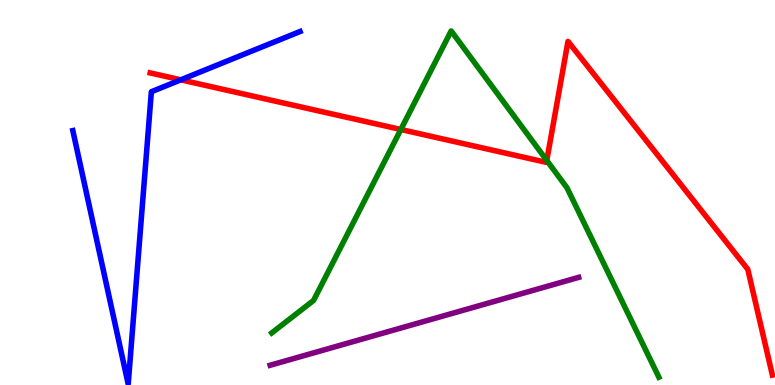[{'lines': ['blue', 'red'], 'intersections': [{'x': 2.33, 'y': 7.93}]}, {'lines': ['green', 'red'], 'intersections': [{'x': 5.17, 'y': 6.64}, {'x': 7.06, 'y': 5.83}]}, {'lines': ['purple', 'red'], 'intersections': []}, {'lines': ['blue', 'green'], 'intersections': []}, {'lines': ['blue', 'purple'], 'intersections': []}, {'lines': ['green', 'purple'], 'intersections': []}]